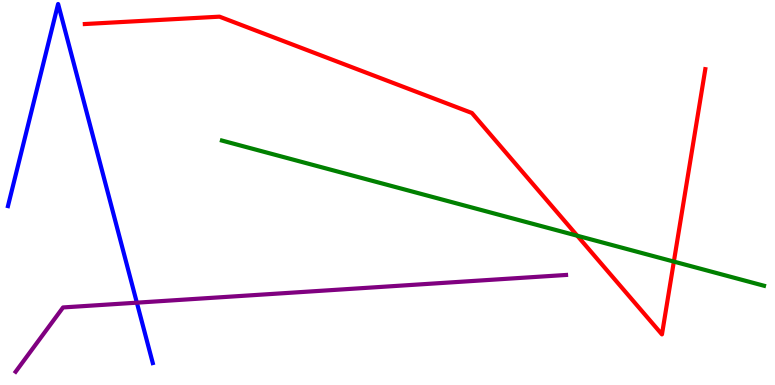[{'lines': ['blue', 'red'], 'intersections': []}, {'lines': ['green', 'red'], 'intersections': [{'x': 7.45, 'y': 3.88}, {'x': 8.69, 'y': 3.21}]}, {'lines': ['purple', 'red'], 'intersections': []}, {'lines': ['blue', 'green'], 'intersections': []}, {'lines': ['blue', 'purple'], 'intersections': [{'x': 1.77, 'y': 2.14}]}, {'lines': ['green', 'purple'], 'intersections': []}]